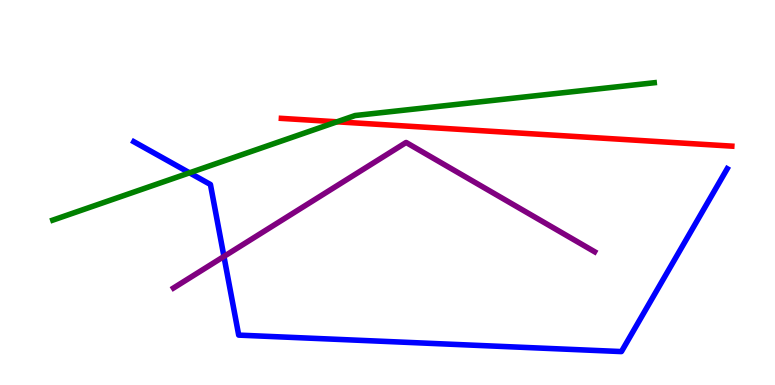[{'lines': ['blue', 'red'], 'intersections': []}, {'lines': ['green', 'red'], 'intersections': [{'x': 4.35, 'y': 6.84}]}, {'lines': ['purple', 'red'], 'intersections': []}, {'lines': ['blue', 'green'], 'intersections': [{'x': 2.45, 'y': 5.51}]}, {'lines': ['blue', 'purple'], 'intersections': [{'x': 2.89, 'y': 3.34}]}, {'lines': ['green', 'purple'], 'intersections': []}]